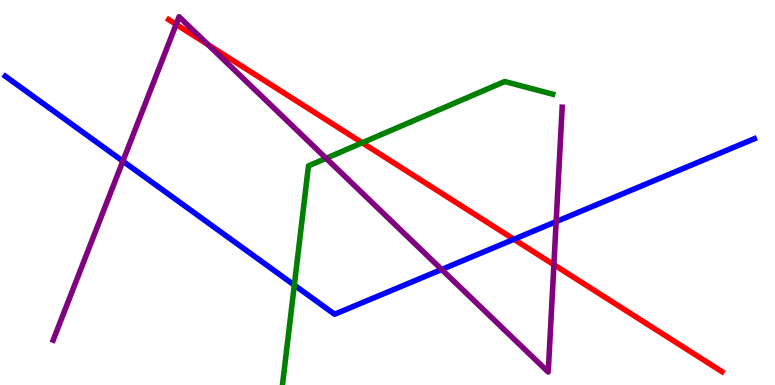[{'lines': ['blue', 'red'], 'intersections': [{'x': 6.63, 'y': 3.79}]}, {'lines': ['green', 'red'], 'intersections': [{'x': 4.67, 'y': 6.29}]}, {'lines': ['purple', 'red'], 'intersections': [{'x': 2.27, 'y': 9.37}, {'x': 2.69, 'y': 8.84}, {'x': 7.15, 'y': 3.12}]}, {'lines': ['blue', 'green'], 'intersections': [{'x': 3.8, 'y': 2.59}]}, {'lines': ['blue', 'purple'], 'intersections': [{'x': 1.59, 'y': 5.81}, {'x': 5.7, 'y': 3.0}, {'x': 7.18, 'y': 4.24}]}, {'lines': ['green', 'purple'], 'intersections': [{'x': 4.21, 'y': 5.89}]}]